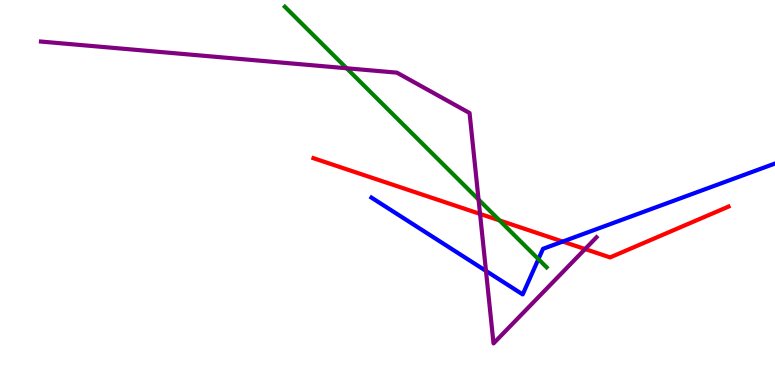[{'lines': ['blue', 'red'], 'intersections': [{'x': 7.26, 'y': 3.73}]}, {'lines': ['green', 'red'], 'intersections': [{'x': 6.45, 'y': 4.27}]}, {'lines': ['purple', 'red'], 'intersections': [{'x': 6.19, 'y': 4.44}, {'x': 7.55, 'y': 3.53}]}, {'lines': ['blue', 'green'], 'intersections': [{'x': 6.95, 'y': 3.27}]}, {'lines': ['blue', 'purple'], 'intersections': [{'x': 6.27, 'y': 2.96}]}, {'lines': ['green', 'purple'], 'intersections': [{'x': 4.47, 'y': 8.23}, {'x': 6.17, 'y': 4.82}]}]